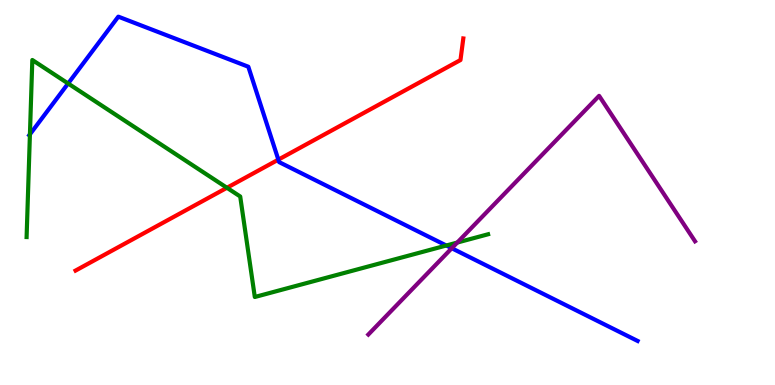[{'lines': ['blue', 'red'], 'intersections': [{'x': 3.59, 'y': 5.85}]}, {'lines': ['green', 'red'], 'intersections': [{'x': 2.93, 'y': 5.12}]}, {'lines': ['purple', 'red'], 'intersections': []}, {'lines': ['blue', 'green'], 'intersections': [{'x': 0.386, 'y': 6.51}, {'x': 0.879, 'y': 7.83}, {'x': 5.76, 'y': 3.62}]}, {'lines': ['blue', 'purple'], 'intersections': [{'x': 5.83, 'y': 3.55}]}, {'lines': ['green', 'purple'], 'intersections': [{'x': 5.9, 'y': 3.7}]}]